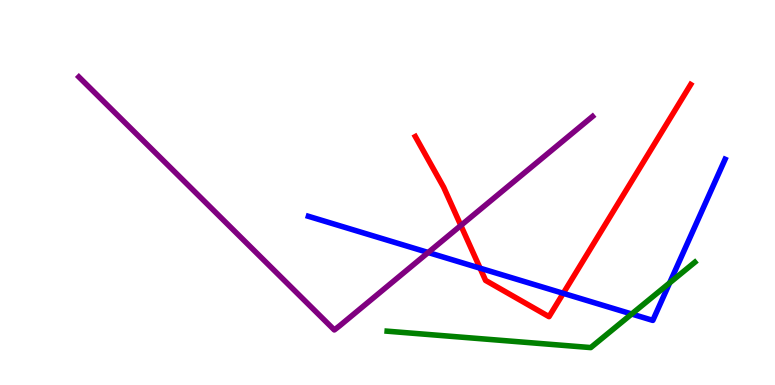[{'lines': ['blue', 'red'], 'intersections': [{'x': 6.19, 'y': 3.03}, {'x': 7.27, 'y': 2.38}]}, {'lines': ['green', 'red'], 'intersections': []}, {'lines': ['purple', 'red'], 'intersections': [{'x': 5.95, 'y': 4.14}]}, {'lines': ['blue', 'green'], 'intersections': [{'x': 8.15, 'y': 1.84}, {'x': 8.64, 'y': 2.65}]}, {'lines': ['blue', 'purple'], 'intersections': [{'x': 5.53, 'y': 3.44}]}, {'lines': ['green', 'purple'], 'intersections': []}]